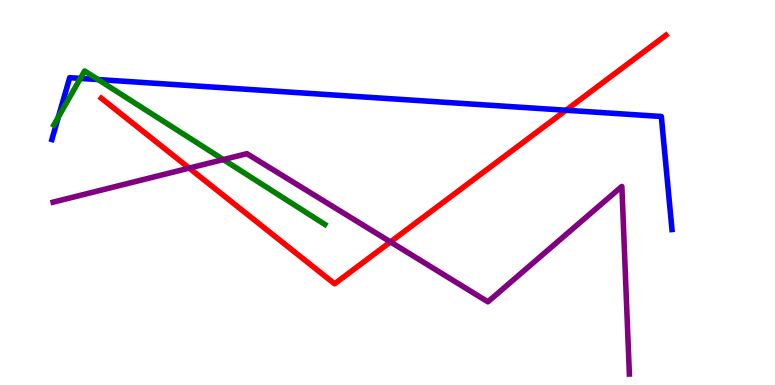[{'lines': ['blue', 'red'], 'intersections': [{'x': 7.3, 'y': 7.14}]}, {'lines': ['green', 'red'], 'intersections': []}, {'lines': ['purple', 'red'], 'intersections': [{'x': 2.44, 'y': 5.63}, {'x': 5.04, 'y': 3.72}]}, {'lines': ['blue', 'green'], 'intersections': [{'x': 0.753, 'y': 6.96}, {'x': 1.04, 'y': 7.96}, {'x': 1.27, 'y': 7.93}]}, {'lines': ['blue', 'purple'], 'intersections': []}, {'lines': ['green', 'purple'], 'intersections': [{'x': 2.88, 'y': 5.86}]}]